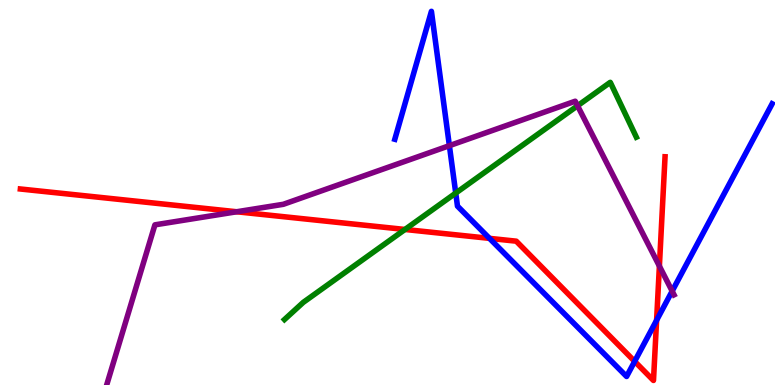[{'lines': ['blue', 'red'], 'intersections': [{'x': 6.32, 'y': 3.81}, {'x': 8.19, 'y': 0.614}, {'x': 8.47, 'y': 1.68}]}, {'lines': ['green', 'red'], 'intersections': [{'x': 5.23, 'y': 4.04}]}, {'lines': ['purple', 'red'], 'intersections': [{'x': 3.05, 'y': 4.5}, {'x': 8.51, 'y': 3.09}]}, {'lines': ['blue', 'green'], 'intersections': [{'x': 5.88, 'y': 4.98}]}, {'lines': ['blue', 'purple'], 'intersections': [{'x': 5.8, 'y': 6.22}, {'x': 8.67, 'y': 2.44}]}, {'lines': ['green', 'purple'], 'intersections': [{'x': 7.45, 'y': 7.25}]}]